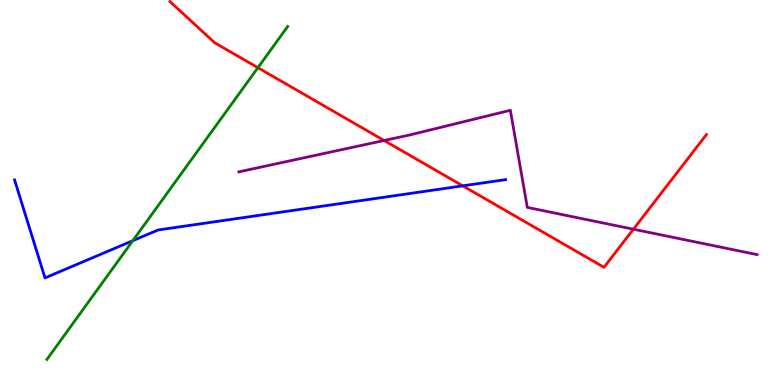[{'lines': ['blue', 'red'], 'intersections': [{'x': 5.97, 'y': 5.17}]}, {'lines': ['green', 'red'], 'intersections': [{'x': 3.33, 'y': 8.24}]}, {'lines': ['purple', 'red'], 'intersections': [{'x': 4.96, 'y': 6.35}, {'x': 8.17, 'y': 4.05}]}, {'lines': ['blue', 'green'], 'intersections': [{'x': 1.71, 'y': 3.75}]}, {'lines': ['blue', 'purple'], 'intersections': []}, {'lines': ['green', 'purple'], 'intersections': []}]